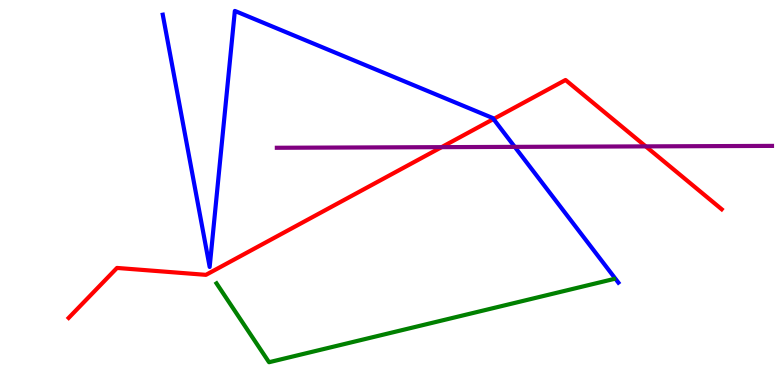[{'lines': ['blue', 'red'], 'intersections': [{'x': 6.37, 'y': 6.91}]}, {'lines': ['green', 'red'], 'intersections': []}, {'lines': ['purple', 'red'], 'intersections': [{'x': 5.7, 'y': 6.18}, {'x': 8.33, 'y': 6.2}]}, {'lines': ['blue', 'green'], 'intersections': []}, {'lines': ['blue', 'purple'], 'intersections': [{'x': 6.64, 'y': 6.19}]}, {'lines': ['green', 'purple'], 'intersections': []}]